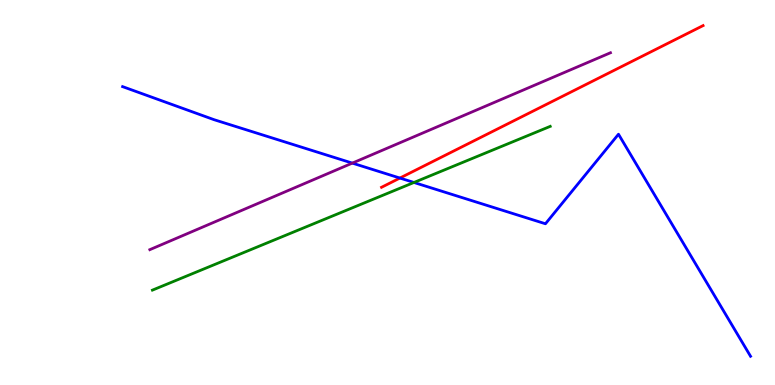[{'lines': ['blue', 'red'], 'intersections': [{'x': 5.16, 'y': 5.38}]}, {'lines': ['green', 'red'], 'intersections': []}, {'lines': ['purple', 'red'], 'intersections': []}, {'lines': ['blue', 'green'], 'intersections': [{'x': 5.34, 'y': 5.26}]}, {'lines': ['blue', 'purple'], 'intersections': [{'x': 4.55, 'y': 5.76}]}, {'lines': ['green', 'purple'], 'intersections': []}]